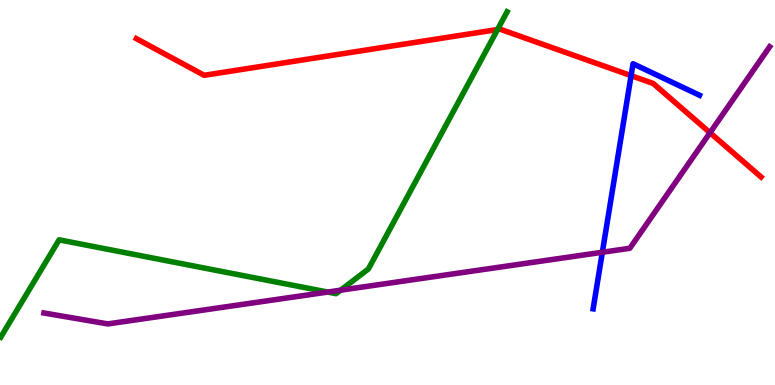[{'lines': ['blue', 'red'], 'intersections': [{'x': 8.14, 'y': 8.04}]}, {'lines': ['green', 'red'], 'intersections': [{'x': 6.42, 'y': 9.23}]}, {'lines': ['purple', 'red'], 'intersections': [{'x': 9.16, 'y': 6.55}]}, {'lines': ['blue', 'green'], 'intersections': []}, {'lines': ['blue', 'purple'], 'intersections': [{'x': 7.77, 'y': 3.45}]}, {'lines': ['green', 'purple'], 'intersections': [{'x': 4.23, 'y': 2.41}, {'x': 4.39, 'y': 2.46}]}]